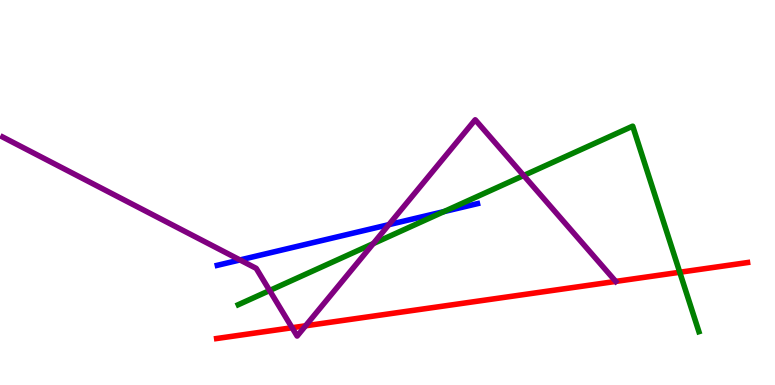[{'lines': ['blue', 'red'], 'intersections': []}, {'lines': ['green', 'red'], 'intersections': [{'x': 8.77, 'y': 2.93}]}, {'lines': ['purple', 'red'], 'intersections': [{'x': 3.77, 'y': 1.49}, {'x': 3.94, 'y': 1.54}, {'x': 7.94, 'y': 2.69}]}, {'lines': ['blue', 'green'], 'intersections': [{'x': 5.73, 'y': 4.5}]}, {'lines': ['blue', 'purple'], 'intersections': [{'x': 3.1, 'y': 3.25}, {'x': 5.02, 'y': 4.16}]}, {'lines': ['green', 'purple'], 'intersections': [{'x': 3.48, 'y': 2.45}, {'x': 4.82, 'y': 3.67}, {'x': 6.76, 'y': 5.44}]}]